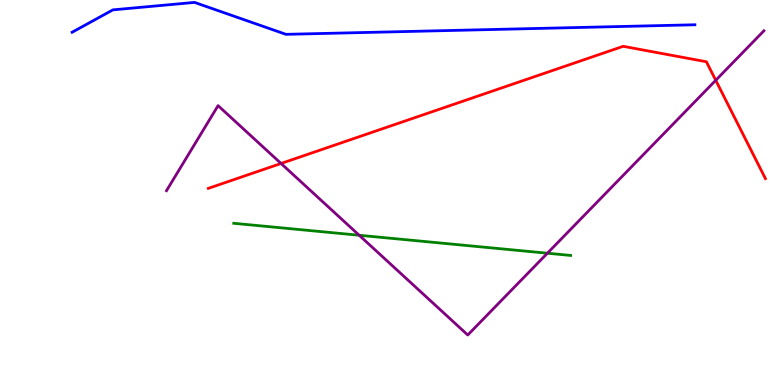[{'lines': ['blue', 'red'], 'intersections': []}, {'lines': ['green', 'red'], 'intersections': []}, {'lines': ['purple', 'red'], 'intersections': [{'x': 3.63, 'y': 5.75}, {'x': 9.24, 'y': 7.91}]}, {'lines': ['blue', 'green'], 'intersections': []}, {'lines': ['blue', 'purple'], 'intersections': []}, {'lines': ['green', 'purple'], 'intersections': [{'x': 4.63, 'y': 3.89}, {'x': 7.06, 'y': 3.42}]}]